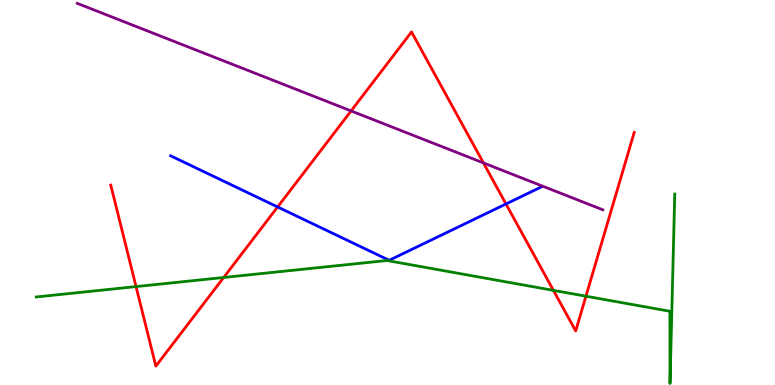[{'lines': ['blue', 'red'], 'intersections': [{'x': 3.58, 'y': 4.62}, {'x': 6.53, 'y': 4.7}]}, {'lines': ['green', 'red'], 'intersections': [{'x': 1.76, 'y': 2.56}, {'x': 2.89, 'y': 2.79}, {'x': 7.14, 'y': 2.46}, {'x': 7.56, 'y': 2.31}]}, {'lines': ['purple', 'red'], 'intersections': [{'x': 4.53, 'y': 7.12}, {'x': 6.24, 'y': 5.77}]}, {'lines': ['blue', 'green'], 'intersections': []}, {'lines': ['blue', 'purple'], 'intersections': []}, {'lines': ['green', 'purple'], 'intersections': []}]